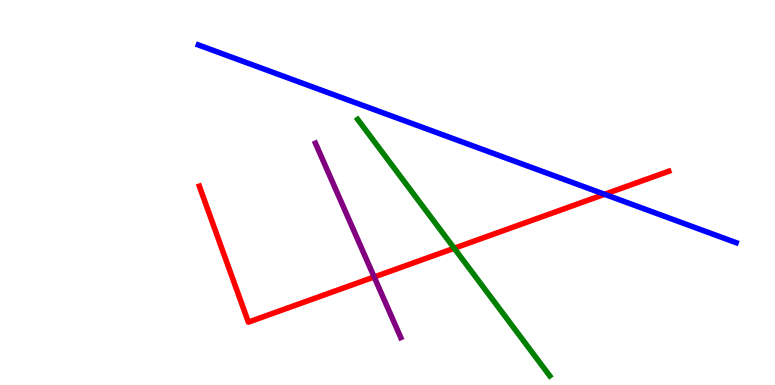[{'lines': ['blue', 'red'], 'intersections': [{'x': 7.8, 'y': 4.95}]}, {'lines': ['green', 'red'], 'intersections': [{'x': 5.86, 'y': 3.55}]}, {'lines': ['purple', 'red'], 'intersections': [{'x': 4.83, 'y': 2.81}]}, {'lines': ['blue', 'green'], 'intersections': []}, {'lines': ['blue', 'purple'], 'intersections': []}, {'lines': ['green', 'purple'], 'intersections': []}]